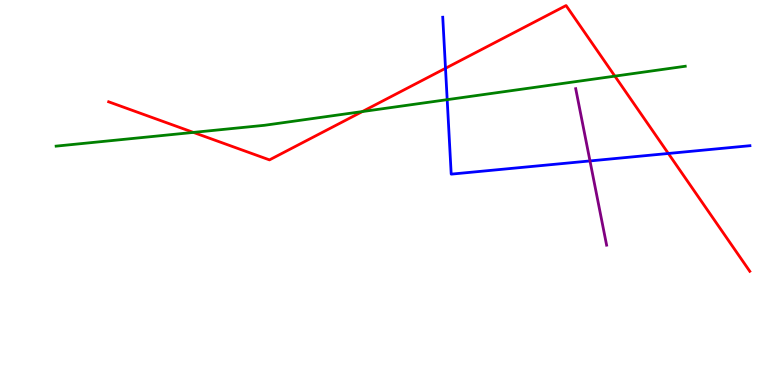[{'lines': ['blue', 'red'], 'intersections': [{'x': 5.75, 'y': 8.23}, {'x': 8.62, 'y': 6.01}]}, {'lines': ['green', 'red'], 'intersections': [{'x': 2.5, 'y': 6.56}, {'x': 4.68, 'y': 7.1}, {'x': 7.93, 'y': 8.02}]}, {'lines': ['purple', 'red'], 'intersections': []}, {'lines': ['blue', 'green'], 'intersections': [{'x': 5.77, 'y': 7.41}]}, {'lines': ['blue', 'purple'], 'intersections': [{'x': 7.61, 'y': 5.82}]}, {'lines': ['green', 'purple'], 'intersections': []}]